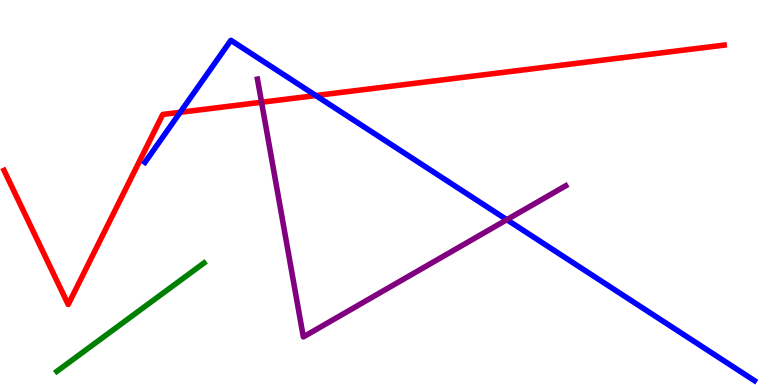[{'lines': ['blue', 'red'], 'intersections': [{'x': 2.33, 'y': 7.08}, {'x': 4.08, 'y': 7.52}]}, {'lines': ['green', 'red'], 'intersections': []}, {'lines': ['purple', 'red'], 'intersections': [{'x': 3.38, 'y': 7.34}]}, {'lines': ['blue', 'green'], 'intersections': []}, {'lines': ['blue', 'purple'], 'intersections': [{'x': 6.54, 'y': 4.29}]}, {'lines': ['green', 'purple'], 'intersections': []}]